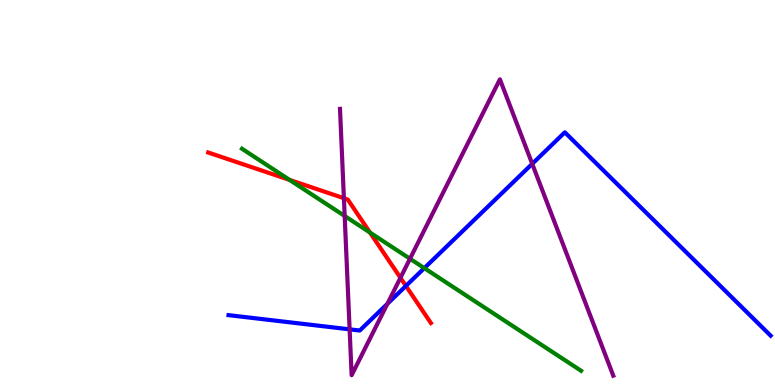[{'lines': ['blue', 'red'], 'intersections': [{'x': 5.24, 'y': 2.57}]}, {'lines': ['green', 'red'], 'intersections': [{'x': 3.74, 'y': 5.33}, {'x': 4.77, 'y': 3.96}]}, {'lines': ['purple', 'red'], 'intersections': [{'x': 4.44, 'y': 4.85}, {'x': 5.17, 'y': 2.78}]}, {'lines': ['blue', 'green'], 'intersections': [{'x': 5.48, 'y': 3.04}]}, {'lines': ['blue', 'purple'], 'intersections': [{'x': 4.51, 'y': 1.45}, {'x': 5.0, 'y': 2.11}, {'x': 6.87, 'y': 5.74}]}, {'lines': ['green', 'purple'], 'intersections': [{'x': 4.45, 'y': 4.39}, {'x': 5.29, 'y': 3.28}]}]